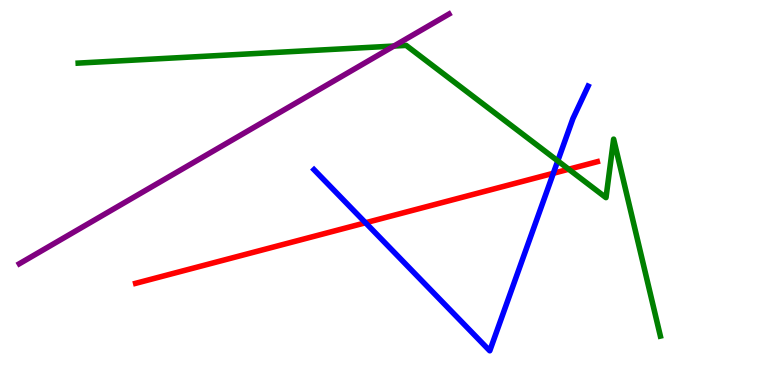[{'lines': ['blue', 'red'], 'intersections': [{'x': 4.72, 'y': 4.21}, {'x': 7.14, 'y': 5.5}]}, {'lines': ['green', 'red'], 'intersections': [{'x': 7.34, 'y': 5.6}]}, {'lines': ['purple', 'red'], 'intersections': []}, {'lines': ['blue', 'green'], 'intersections': [{'x': 7.2, 'y': 5.82}]}, {'lines': ['blue', 'purple'], 'intersections': []}, {'lines': ['green', 'purple'], 'intersections': [{'x': 5.08, 'y': 8.8}]}]